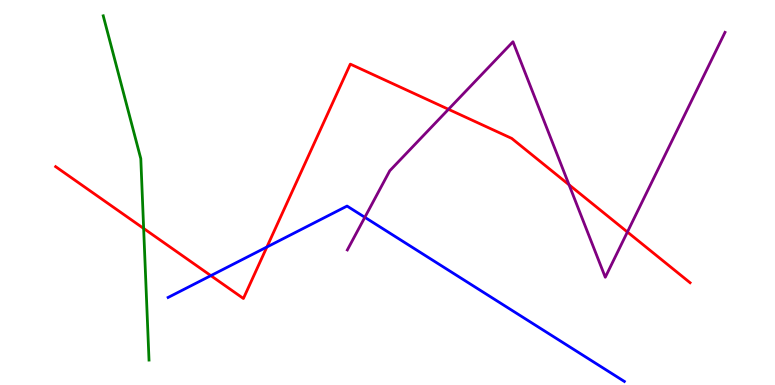[{'lines': ['blue', 'red'], 'intersections': [{'x': 2.72, 'y': 2.84}, {'x': 3.44, 'y': 3.58}]}, {'lines': ['green', 'red'], 'intersections': [{'x': 1.85, 'y': 4.07}]}, {'lines': ['purple', 'red'], 'intersections': [{'x': 5.79, 'y': 7.16}, {'x': 7.34, 'y': 5.2}, {'x': 8.1, 'y': 3.97}]}, {'lines': ['blue', 'green'], 'intersections': []}, {'lines': ['blue', 'purple'], 'intersections': [{'x': 4.71, 'y': 4.36}]}, {'lines': ['green', 'purple'], 'intersections': []}]